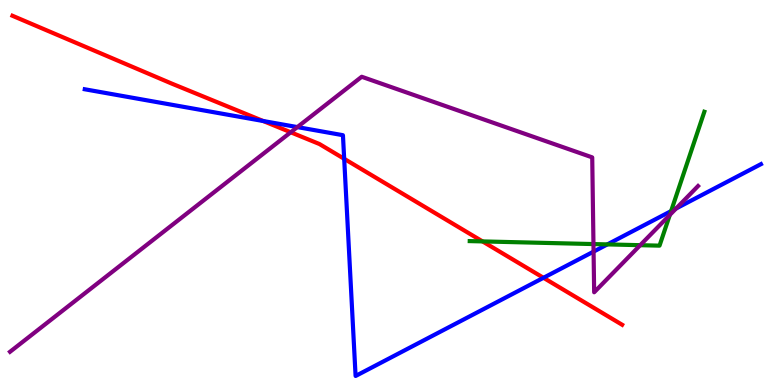[{'lines': ['blue', 'red'], 'intersections': [{'x': 3.4, 'y': 6.86}, {'x': 4.44, 'y': 5.88}, {'x': 7.01, 'y': 2.78}]}, {'lines': ['green', 'red'], 'intersections': [{'x': 6.23, 'y': 3.73}]}, {'lines': ['purple', 'red'], 'intersections': [{'x': 3.75, 'y': 6.56}]}, {'lines': ['blue', 'green'], 'intersections': [{'x': 7.84, 'y': 3.65}, {'x': 8.66, 'y': 4.52}]}, {'lines': ['blue', 'purple'], 'intersections': [{'x': 3.84, 'y': 6.7}, {'x': 7.66, 'y': 3.46}, {'x': 8.72, 'y': 4.58}]}, {'lines': ['green', 'purple'], 'intersections': [{'x': 7.66, 'y': 3.66}, {'x': 8.26, 'y': 3.63}, {'x': 8.64, 'y': 4.42}]}]